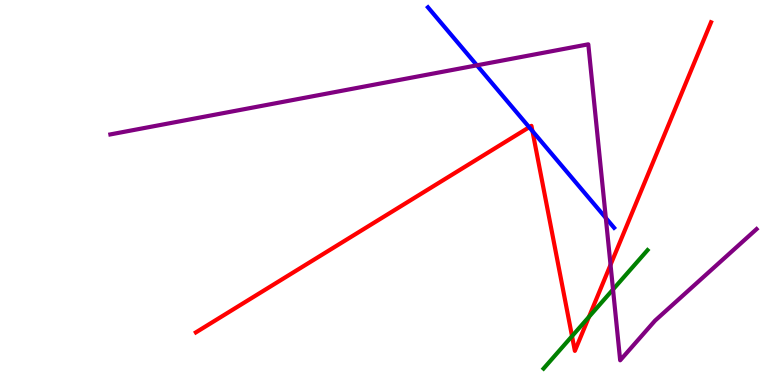[{'lines': ['blue', 'red'], 'intersections': [{'x': 6.83, 'y': 6.7}, {'x': 6.87, 'y': 6.6}]}, {'lines': ['green', 'red'], 'intersections': [{'x': 7.38, 'y': 1.27}, {'x': 7.6, 'y': 1.77}]}, {'lines': ['purple', 'red'], 'intersections': [{'x': 7.88, 'y': 3.12}]}, {'lines': ['blue', 'green'], 'intersections': []}, {'lines': ['blue', 'purple'], 'intersections': [{'x': 6.15, 'y': 8.3}, {'x': 7.82, 'y': 4.34}]}, {'lines': ['green', 'purple'], 'intersections': [{'x': 7.91, 'y': 2.48}]}]